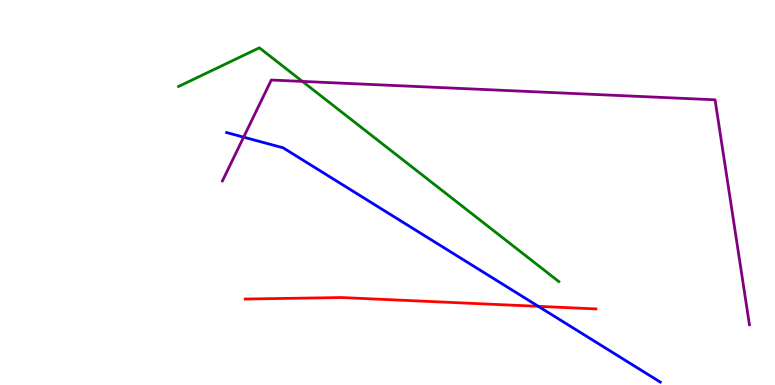[{'lines': ['blue', 'red'], 'intersections': [{'x': 6.95, 'y': 2.04}]}, {'lines': ['green', 'red'], 'intersections': []}, {'lines': ['purple', 'red'], 'intersections': []}, {'lines': ['blue', 'green'], 'intersections': []}, {'lines': ['blue', 'purple'], 'intersections': [{'x': 3.14, 'y': 6.44}]}, {'lines': ['green', 'purple'], 'intersections': [{'x': 3.9, 'y': 7.89}]}]